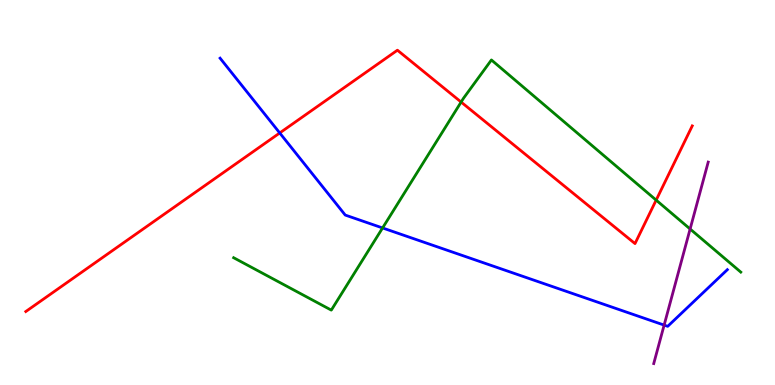[{'lines': ['blue', 'red'], 'intersections': [{'x': 3.61, 'y': 6.55}]}, {'lines': ['green', 'red'], 'intersections': [{'x': 5.95, 'y': 7.35}, {'x': 8.47, 'y': 4.8}]}, {'lines': ['purple', 'red'], 'intersections': []}, {'lines': ['blue', 'green'], 'intersections': [{'x': 4.94, 'y': 4.08}]}, {'lines': ['blue', 'purple'], 'intersections': [{'x': 8.57, 'y': 1.56}]}, {'lines': ['green', 'purple'], 'intersections': [{'x': 8.9, 'y': 4.05}]}]